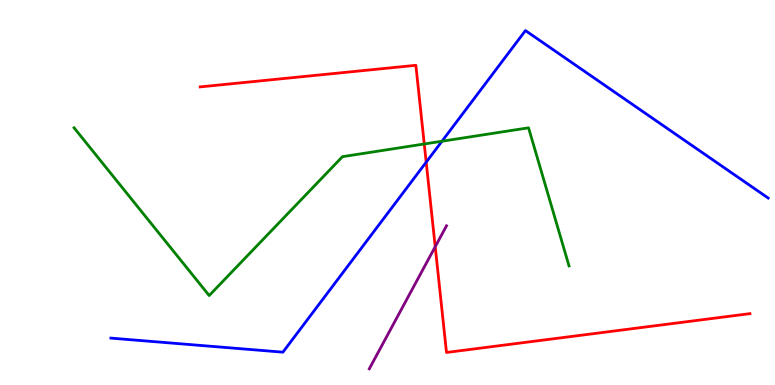[{'lines': ['blue', 'red'], 'intersections': [{'x': 5.5, 'y': 5.79}]}, {'lines': ['green', 'red'], 'intersections': [{'x': 5.47, 'y': 6.26}]}, {'lines': ['purple', 'red'], 'intersections': [{'x': 5.62, 'y': 3.59}]}, {'lines': ['blue', 'green'], 'intersections': [{'x': 5.7, 'y': 6.33}]}, {'lines': ['blue', 'purple'], 'intersections': []}, {'lines': ['green', 'purple'], 'intersections': []}]